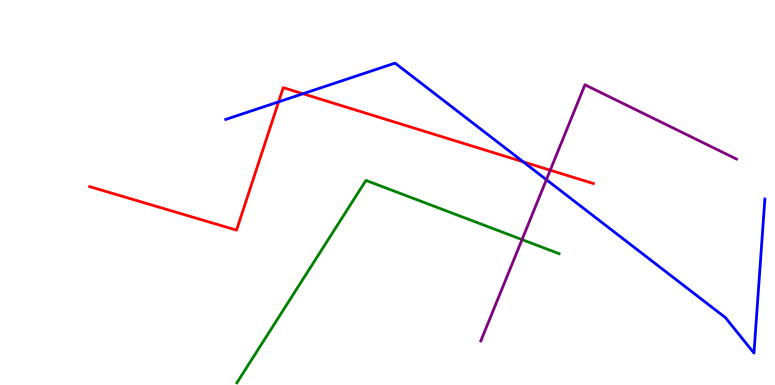[{'lines': ['blue', 'red'], 'intersections': [{'x': 3.59, 'y': 7.35}, {'x': 3.91, 'y': 7.57}, {'x': 6.75, 'y': 5.8}]}, {'lines': ['green', 'red'], 'intersections': []}, {'lines': ['purple', 'red'], 'intersections': [{'x': 7.1, 'y': 5.58}]}, {'lines': ['blue', 'green'], 'intersections': []}, {'lines': ['blue', 'purple'], 'intersections': [{'x': 7.05, 'y': 5.33}]}, {'lines': ['green', 'purple'], 'intersections': [{'x': 6.74, 'y': 3.78}]}]